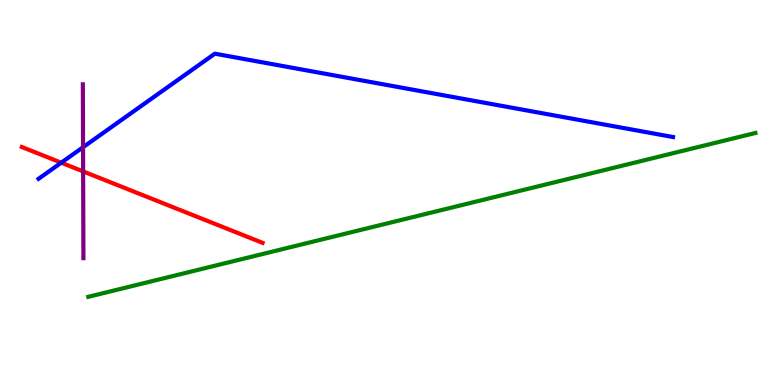[{'lines': ['blue', 'red'], 'intersections': [{'x': 0.79, 'y': 5.77}]}, {'lines': ['green', 'red'], 'intersections': []}, {'lines': ['purple', 'red'], 'intersections': [{'x': 1.07, 'y': 5.55}]}, {'lines': ['blue', 'green'], 'intersections': []}, {'lines': ['blue', 'purple'], 'intersections': [{'x': 1.07, 'y': 6.18}]}, {'lines': ['green', 'purple'], 'intersections': []}]